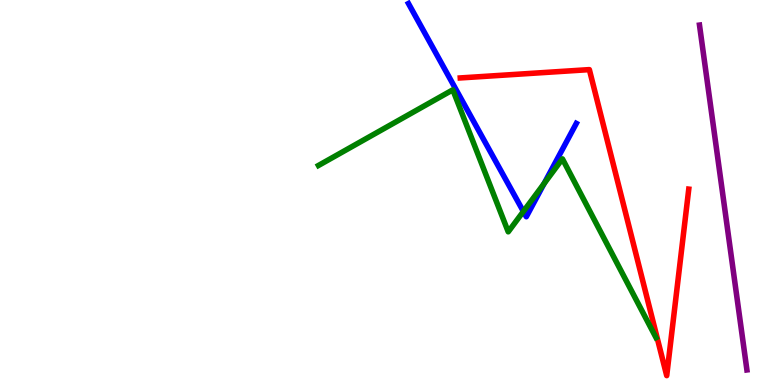[{'lines': ['blue', 'red'], 'intersections': []}, {'lines': ['green', 'red'], 'intersections': []}, {'lines': ['purple', 'red'], 'intersections': []}, {'lines': ['blue', 'green'], 'intersections': [{'x': 6.75, 'y': 4.51}, {'x': 7.02, 'y': 5.23}]}, {'lines': ['blue', 'purple'], 'intersections': []}, {'lines': ['green', 'purple'], 'intersections': []}]